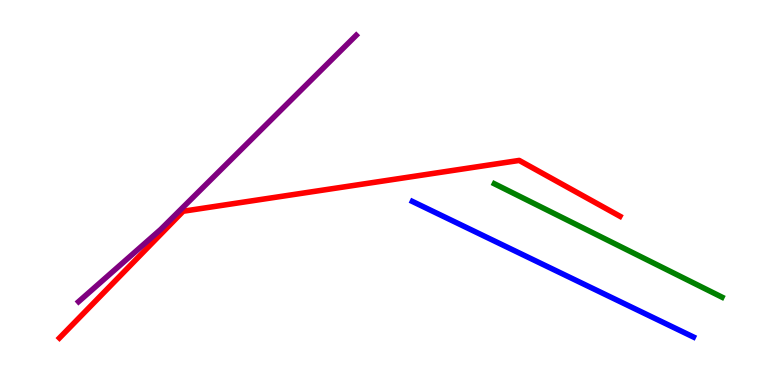[{'lines': ['blue', 'red'], 'intersections': []}, {'lines': ['green', 'red'], 'intersections': []}, {'lines': ['purple', 'red'], 'intersections': []}, {'lines': ['blue', 'green'], 'intersections': []}, {'lines': ['blue', 'purple'], 'intersections': []}, {'lines': ['green', 'purple'], 'intersections': []}]